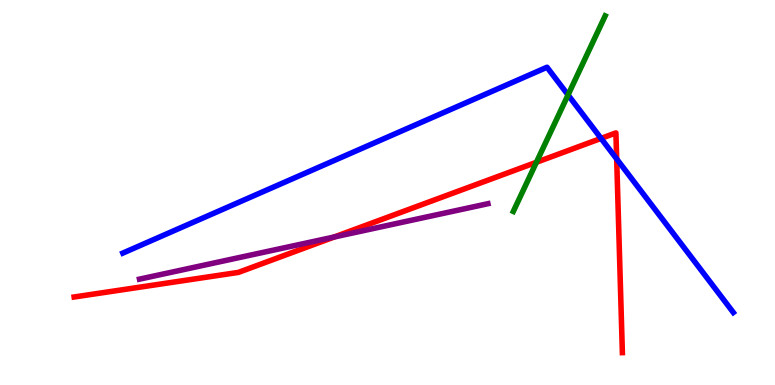[{'lines': ['blue', 'red'], 'intersections': [{'x': 7.76, 'y': 6.41}, {'x': 7.96, 'y': 5.87}]}, {'lines': ['green', 'red'], 'intersections': [{'x': 6.92, 'y': 5.78}]}, {'lines': ['purple', 'red'], 'intersections': [{'x': 4.31, 'y': 3.84}]}, {'lines': ['blue', 'green'], 'intersections': [{'x': 7.33, 'y': 7.53}]}, {'lines': ['blue', 'purple'], 'intersections': []}, {'lines': ['green', 'purple'], 'intersections': []}]